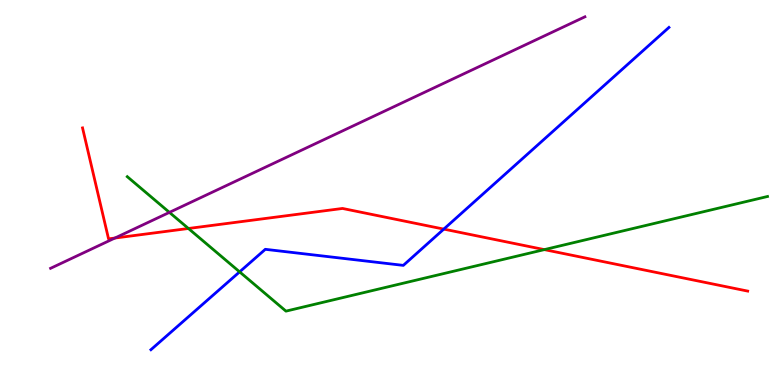[{'lines': ['blue', 'red'], 'intersections': [{'x': 5.73, 'y': 4.05}]}, {'lines': ['green', 'red'], 'intersections': [{'x': 2.43, 'y': 4.07}, {'x': 7.02, 'y': 3.52}]}, {'lines': ['purple', 'red'], 'intersections': [{'x': 1.48, 'y': 3.82}]}, {'lines': ['blue', 'green'], 'intersections': [{'x': 3.09, 'y': 2.94}]}, {'lines': ['blue', 'purple'], 'intersections': []}, {'lines': ['green', 'purple'], 'intersections': [{'x': 2.19, 'y': 4.48}]}]